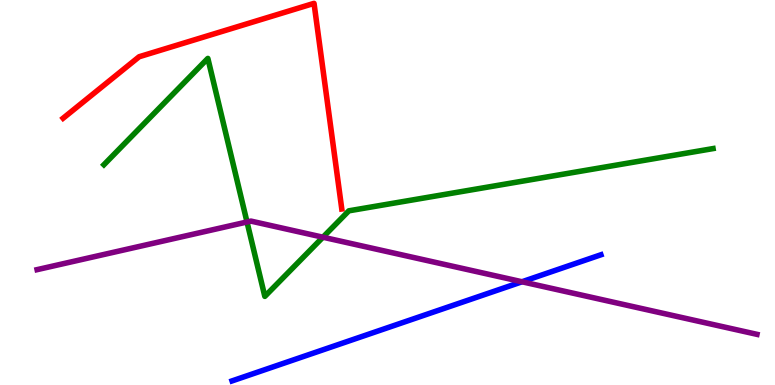[{'lines': ['blue', 'red'], 'intersections': []}, {'lines': ['green', 'red'], 'intersections': []}, {'lines': ['purple', 'red'], 'intersections': []}, {'lines': ['blue', 'green'], 'intersections': []}, {'lines': ['blue', 'purple'], 'intersections': [{'x': 6.74, 'y': 2.68}]}, {'lines': ['green', 'purple'], 'intersections': [{'x': 3.19, 'y': 4.23}, {'x': 4.17, 'y': 3.84}]}]